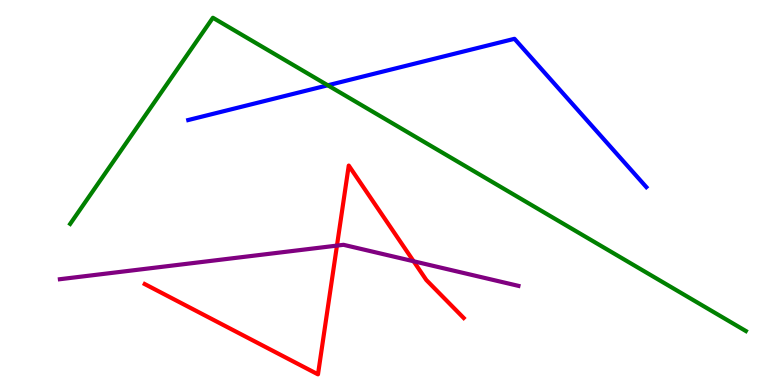[{'lines': ['blue', 'red'], 'intersections': []}, {'lines': ['green', 'red'], 'intersections': []}, {'lines': ['purple', 'red'], 'intersections': [{'x': 4.35, 'y': 3.62}, {'x': 5.34, 'y': 3.21}]}, {'lines': ['blue', 'green'], 'intersections': [{'x': 4.23, 'y': 7.78}]}, {'lines': ['blue', 'purple'], 'intersections': []}, {'lines': ['green', 'purple'], 'intersections': []}]